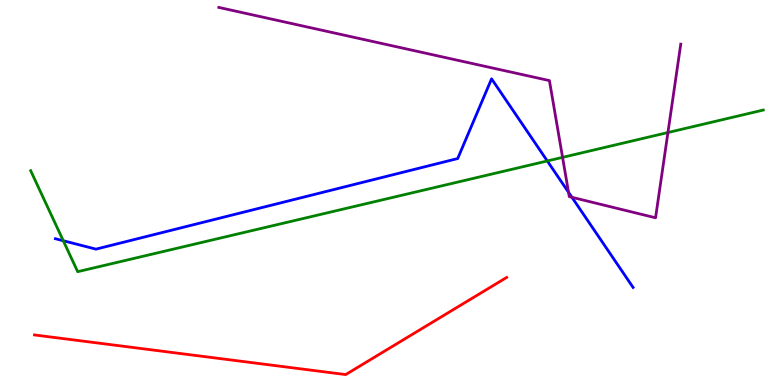[{'lines': ['blue', 'red'], 'intersections': []}, {'lines': ['green', 'red'], 'intersections': []}, {'lines': ['purple', 'red'], 'intersections': []}, {'lines': ['blue', 'green'], 'intersections': [{'x': 0.817, 'y': 3.75}, {'x': 7.06, 'y': 5.82}]}, {'lines': ['blue', 'purple'], 'intersections': [{'x': 7.34, 'y': 5.01}, {'x': 7.38, 'y': 4.88}]}, {'lines': ['green', 'purple'], 'intersections': [{'x': 7.26, 'y': 5.91}, {'x': 8.62, 'y': 6.56}]}]